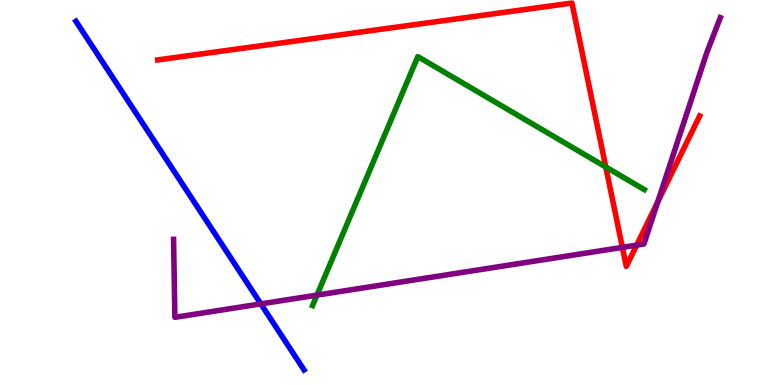[{'lines': ['blue', 'red'], 'intersections': []}, {'lines': ['green', 'red'], 'intersections': [{'x': 7.82, 'y': 5.66}]}, {'lines': ['purple', 'red'], 'intersections': [{'x': 8.03, 'y': 3.57}, {'x': 8.21, 'y': 3.63}, {'x': 8.49, 'y': 4.76}]}, {'lines': ['blue', 'green'], 'intersections': []}, {'lines': ['blue', 'purple'], 'intersections': [{'x': 3.37, 'y': 2.11}]}, {'lines': ['green', 'purple'], 'intersections': [{'x': 4.09, 'y': 2.33}]}]